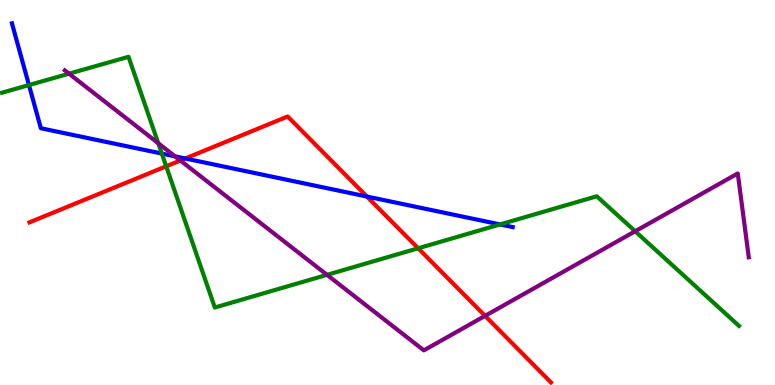[{'lines': ['blue', 'red'], 'intersections': [{'x': 2.39, 'y': 5.88}, {'x': 4.73, 'y': 4.89}]}, {'lines': ['green', 'red'], 'intersections': [{'x': 2.14, 'y': 5.68}, {'x': 5.4, 'y': 3.55}]}, {'lines': ['purple', 'red'], 'intersections': [{'x': 2.33, 'y': 5.83}, {'x': 6.26, 'y': 1.8}]}, {'lines': ['blue', 'green'], 'intersections': [{'x': 0.374, 'y': 7.79}, {'x': 2.09, 'y': 6.01}, {'x': 6.45, 'y': 4.17}]}, {'lines': ['blue', 'purple'], 'intersections': [{'x': 2.26, 'y': 5.94}]}, {'lines': ['green', 'purple'], 'intersections': [{'x': 0.891, 'y': 8.09}, {'x': 2.04, 'y': 6.28}, {'x': 4.22, 'y': 2.86}, {'x': 8.2, 'y': 3.99}]}]